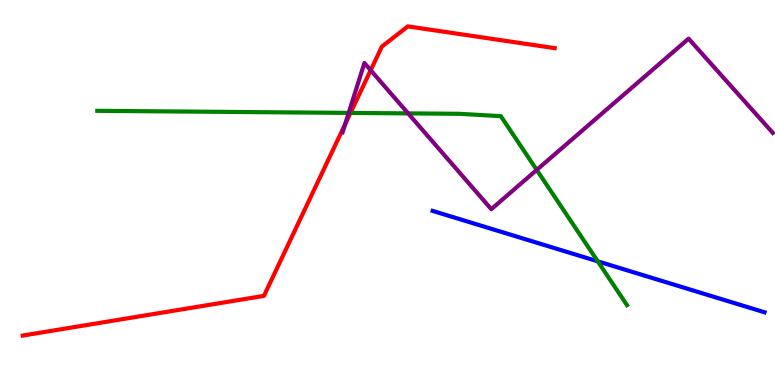[{'lines': ['blue', 'red'], 'intersections': []}, {'lines': ['green', 'red'], 'intersections': [{'x': 4.52, 'y': 7.07}]}, {'lines': ['purple', 'red'], 'intersections': [{'x': 4.45, 'y': 6.77}, {'x': 4.78, 'y': 8.18}]}, {'lines': ['blue', 'green'], 'intersections': [{'x': 7.71, 'y': 3.21}]}, {'lines': ['blue', 'purple'], 'intersections': []}, {'lines': ['green', 'purple'], 'intersections': [{'x': 4.5, 'y': 7.07}, {'x': 5.27, 'y': 7.05}, {'x': 6.93, 'y': 5.59}]}]